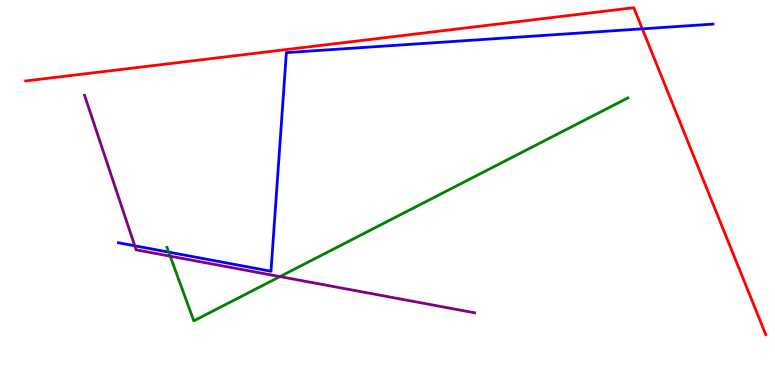[{'lines': ['blue', 'red'], 'intersections': [{'x': 8.29, 'y': 9.25}]}, {'lines': ['green', 'red'], 'intersections': []}, {'lines': ['purple', 'red'], 'intersections': []}, {'lines': ['blue', 'green'], 'intersections': [{'x': 2.18, 'y': 3.45}]}, {'lines': ['blue', 'purple'], 'intersections': [{'x': 1.74, 'y': 3.62}]}, {'lines': ['green', 'purple'], 'intersections': [{'x': 2.2, 'y': 3.35}, {'x': 3.61, 'y': 2.82}]}]